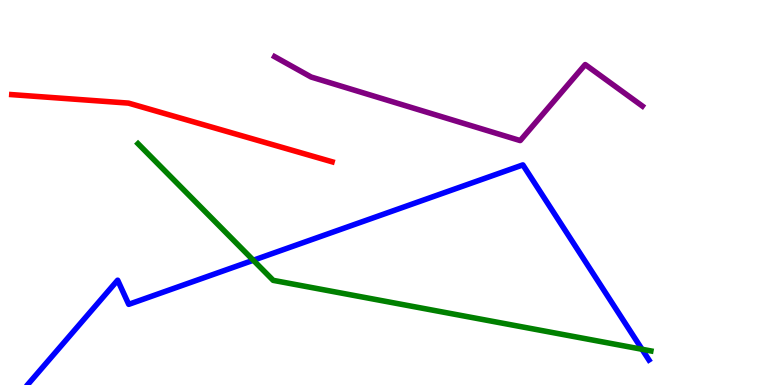[{'lines': ['blue', 'red'], 'intersections': []}, {'lines': ['green', 'red'], 'intersections': []}, {'lines': ['purple', 'red'], 'intersections': []}, {'lines': ['blue', 'green'], 'intersections': [{'x': 3.27, 'y': 3.24}, {'x': 8.28, 'y': 0.928}]}, {'lines': ['blue', 'purple'], 'intersections': []}, {'lines': ['green', 'purple'], 'intersections': []}]